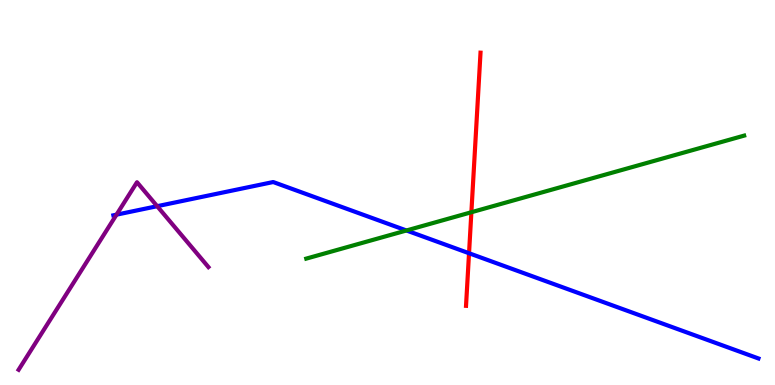[{'lines': ['blue', 'red'], 'intersections': [{'x': 6.05, 'y': 3.42}]}, {'lines': ['green', 'red'], 'intersections': [{'x': 6.08, 'y': 4.49}]}, {'lines': ['purple', 'red'], 'intersections': []}, {'lines': ['blue', 'green'], 'intersections': [{'x': 5.24, 'y': 4.01}]}, {'lines': ['blue', 'purple'], 'intersections': [{'x': 1.5, 'y': 4.42}, {'x': 2.03, 'y': 4.64}]}, {'lines': ['green', 'purple'], 'intersections': []}]